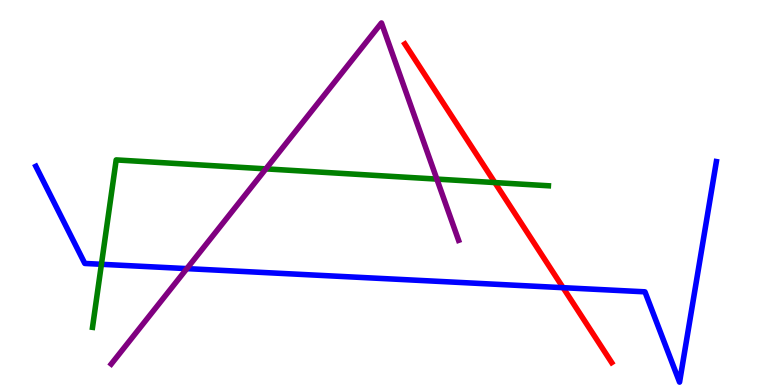[{'lines': ['blue', 'red'], 'intersections': [{'x': 7.27, 'y': 2.53}]}, {'lines': ['green', 'red'], 'intersections': [{'x': 6.39, 'y': 5.26}]}, {'lines': ['purple', 'red'], 'intersections': []}, {'lines': ['blue', 'green'], 'intersections': [{'x': 1.31, 'y': 3.14}]}, {'lines': ['blue', 'purple'], 'intersections': [{'x': 2.41, 'y': 3.02}]}, {'lines': ['green', 'purple'], 'intersections': [{'x': 3.43, 'y': 5.61}, {'x': 5.64, 'y': 5.35}]}]